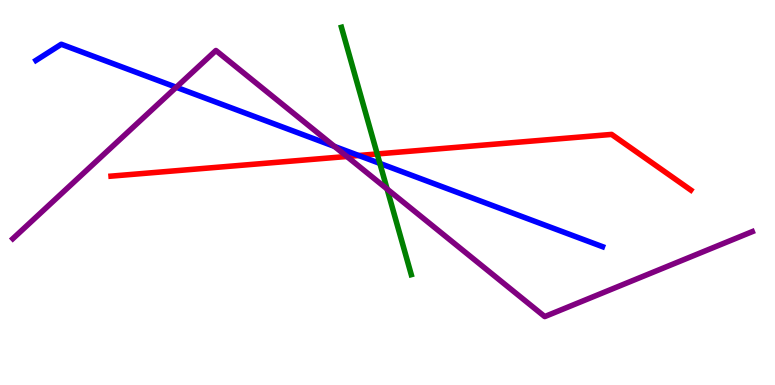[{'lines': ['blue', 'red'], 'intersections': [{'x': 4.63, 'y': 5.96}]}, {'lines': ['green', 'red'], 'intersections': [{'x': 4.87, 'y': 6.0}]}, {'lines': ['purple', 'red'], 'intersections': [{'x': 4.48, 'y': 5.94}]}, {'lines': ['blue', 'green'], 'intersections': [{'x': 4.9, 'y': 5.76}]}, {'lines': ['blue', 'purple'], 'intersections': [{'x': 2.27, 'y': 7.73}, {'x': 4.32, 'y': 6.2}]}, {'lines': ['green', 'purple'], 'intersections': [{'x': 4.99, 'y': 5.09}]}]